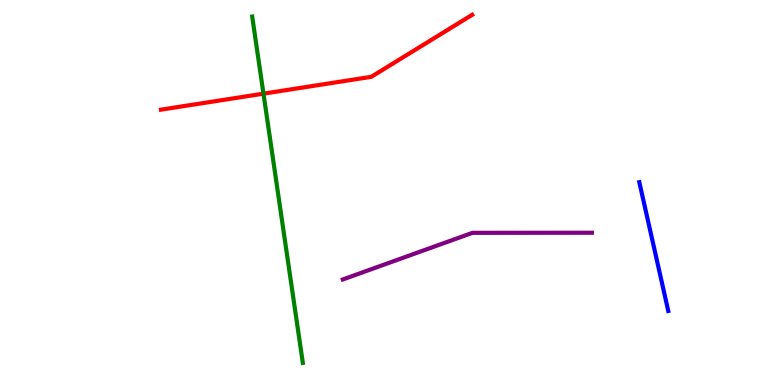[{'lines': ['blue', 'red'], 'intersections': []}, {'lines': ['green', 'red'], 'intersections': [{'x': 3.4, 'y': 7.57}]}, {'lines': ['purple', 'red'], 'intersections': []}, {'lines': ['blue', 'green'], 'intersections': []}, {'lines': ['blue', 'purple'], 'intersections': []}, {'lines': ['green', 'purple'], 'intersections': []}]